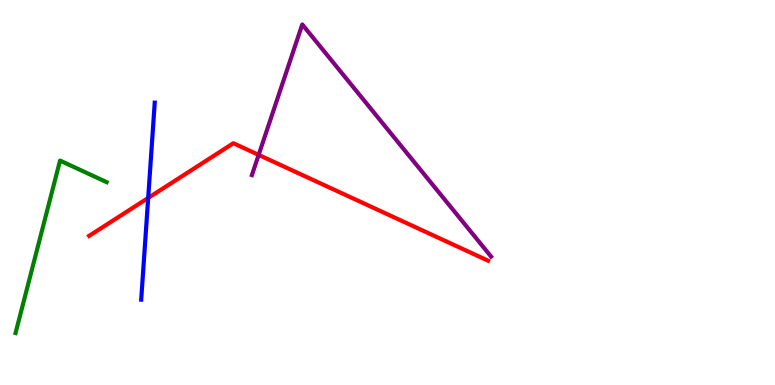[{'lines': ['blue', 'red'], 'intersections': [{'x': 1.91, 'y': 4.86}]}, {'lines': ['green', 'red'], 'intersections': []}, {'lines': ['purple', 'red'], 'intersections': [{'x': 3.34, 'y': 5.98}]}, {'lines': ['blue', 'green'], 'intersections': []}, {'lines': ['blue', 'purple'], 'intersections': []}, {'lines': ['green', 'purple'], 'intersections': []}]